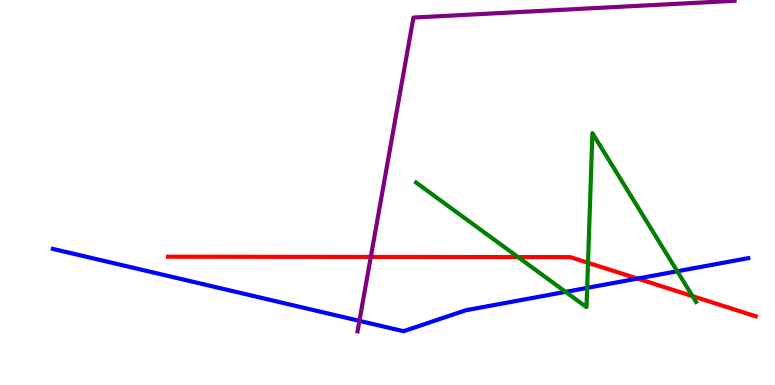[{'lines': ['blue', 'red'], 'intersections': [{'x': 8.23, 'y': 2.76}]}, {'lines': ['green', 'red'], 'intersections': [{'x': 6.68, 'y': 3.32}, {'x': 7.59, 'y': 3.17}, {'x': 8.94, 'y': 2.31}]}, {'lines': ['purple', 'red'], 'intersections': [{'x': 4.78, 'y': 3.33}]}, {'lines': ['blue', 'green'], 'intersections': [{'x': 7.3, 'y': 2.42}, {'x': 7.58, 'y': 2.52}, {'x': 8.74, 'y': 2.95}]}, {'lines': ['blue', 'purple'], 'intersections': [{'x': 4.64, 'y': 1.67}]}, {'lines': ['green', 'purple'], 'intersections': []}]